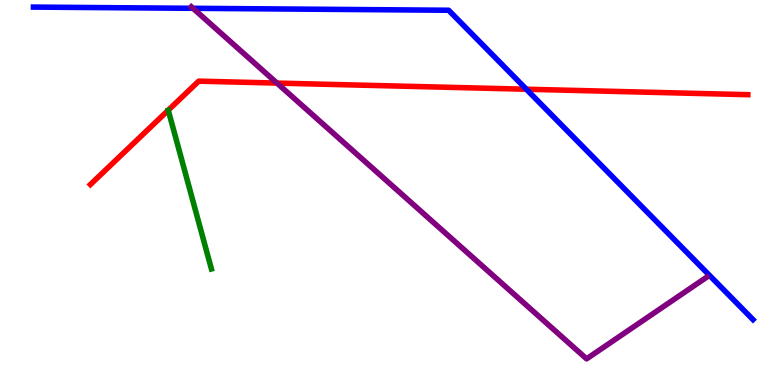[{'lines': ['blue', 'red'], 'intersections': [{'x': 6.79, 'y': 7.68}]}, {'lines': ['green', 'red'], 'intersections': []}, {'lines': ['purple', 'red'], 'intersections': [{'x': 3.57, 'y': 7.84}]}, {'lines': ['blue', 'green'], 'intersections': []}, {'lines': ['blue', 'purple'], 'intersections': [{'x': 2.49, 'y': 9.78}]}, {'lines': ['green', 'purple'], 'intersections': []}]